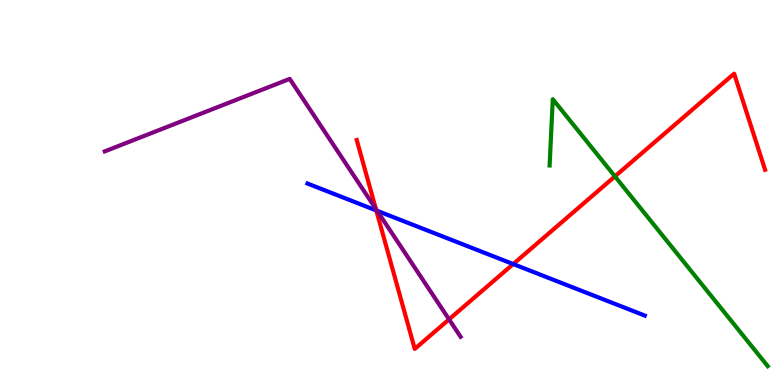[{'lines': ['blue', 'red'], 'intersections': [{'x': 4.86, 'y': 4.53}, {'x': 6.62, 'y': 3.14}]}, {'lines': ['green', 'red'], 'intersections': [{'x': 7.93, 'y': 5.42}]}, {'lines': ['purple', 'red'], 'intersections': [{'x': 4.85, 'y': 4.57}, {'x': 5.79, 'y': 1.7}]}, {'lines': ['blue', 'green'], 'intersections': []}, {'lines': ['blue', 'purple'], 'intersections': [{'x': 4.87, 'y': 4.53}]}, {'lines': ['green', 'purple'], 'intersections': []}]